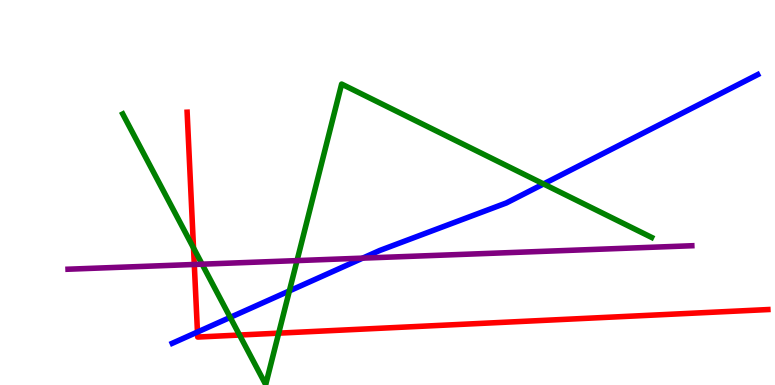[{'lines': ['blue', 'red'], 'intersections': [{'x': 2.55, 'y': 1.38}]}, {'lines': ['green', 'red'], 'intersections': [{'x': 2.5, 'y': 3.56}, {'x': 3.09, 'y': 1.3}, {'x': 3.6, 'y': 1.35}]}, {'lines': ['purple', 'red'], 'intersections': [{'x': 2.51, 'y': 3.13}]}, {'lines': ['blue', 'green'], 'intersections': [{'x': 2.97, 'y': 1.76}, {'x': 3.73, 'y': 2.44}, {'x': 7.01, 'y': 5.22}]}, {'lines': ['blue', 'purple'], 'intersections': [{'x': 4.68, 'y': 3.3}]}, {'lines': ['green', 'purple'], 'intersections': [{'x': 2.61, 'y': 3.14}, {'x': 3.83, 'y': 3.23}]}]